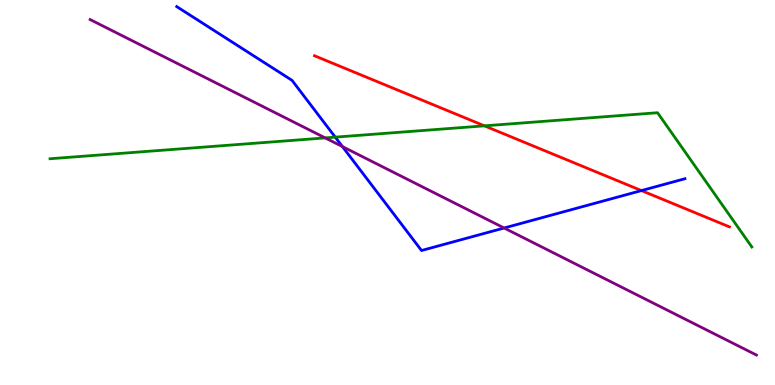[{'lines': ['blue', 'red'], 'intersections': [{'x': 8.28, 'y': 5.05}]}, {'lines': ['green', 'red'], 'intersections': [{'x': 6.25, 'y': 6.73}]}, {'lines': ['purple', 'red'], 'intersections': []}, {'lines': ['blue', 'green'], 'intersections': [{'x': 4.33, 'y': 6.44}]}, {'lines': ['blue', 'purple'], 'intersections': [{'x': 4.42, 'y': 6.19}, {'x': 6.5, 'y': 4.08}]}, {'lines': ['green', 'purple'], 'intersections': [{'x': 4.2, 'y': 6.42}]}]